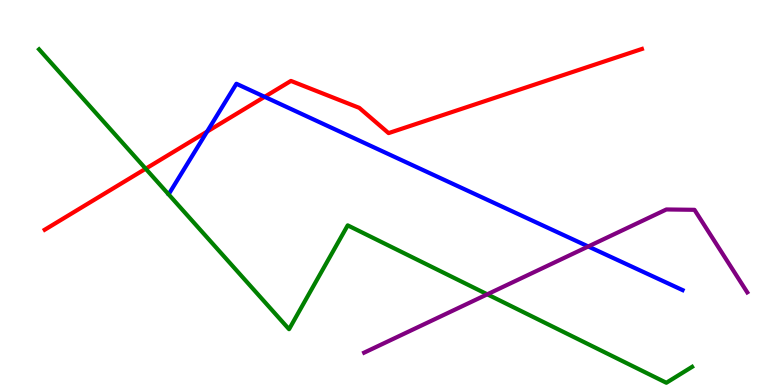[{'lines': ['blue', 'red'], 'intersections': [{'x': 2.67, 'y': 6.58}, {'x': 3.41, 'y': 7.49}]}, {'lines': ['green', 'red'], 'intersections': [{'x': 1.88, 'y': 5.62}]}, {'lines': ['purple', 'red'], 'intersections': []}, {'lines': ['blue', 'green'], 'intersections': []}, {'lines': ['blue', 'purple'], 'intersections': [{'x': 7.59, 'y': 3.6}]}, {'lines': ['green', 'purple'], 'intersections': [{'x': 6.29, 'y': 2.36}]}]